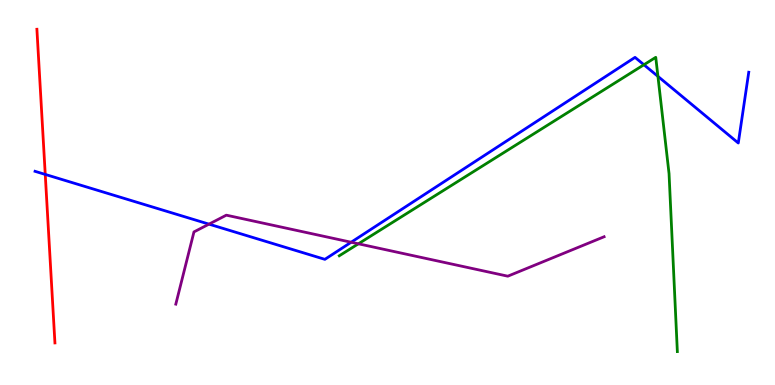[{'lines': ['blue', 'red'], 'intersections': [{'x': 0.584, 'y': 5.47}]}, {'lines': ['green', 'red'], 'intersections': []}, {'lines': ['purple', 'red'], 'intersections': []}, {'lines': ['blue', 'green'], 'intersections': [{'x': 8.31, 'y': 8.32}, {'x': 8.49, 'y': 8.02}]}, {'lines': ['blue', 'purple'], 'intersections': [{'x': 2.7, 'y': 4.18}, {'x': 4.53, 'y': 3.71}]}, {'lines': ['green', 'purple'], 'intersections': [{'x': 4.62, 'y': 3.67}]}]